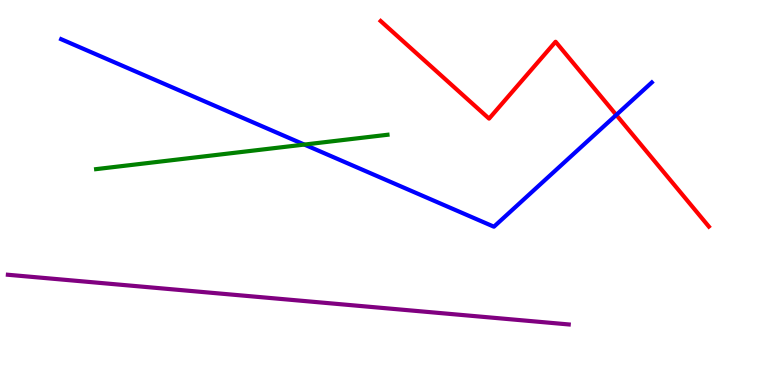[{'lines': ['blue', 'red'], 'intersections': [{'x': 7.95, 'y': 7.02}]}, {'lines': ['green', 'red'], 'intersections': []}, {'lines': ['purple', 'red'], 'intersections': []}, {'lines': ['blue', 'green'], 'intersections': [{'x': 3.93, 'y': 6.24}]}, {'lines': ['blue', 'purple'], 'intersections': []}, {'lines': ['green', 'purple'], 'intersections': []}]